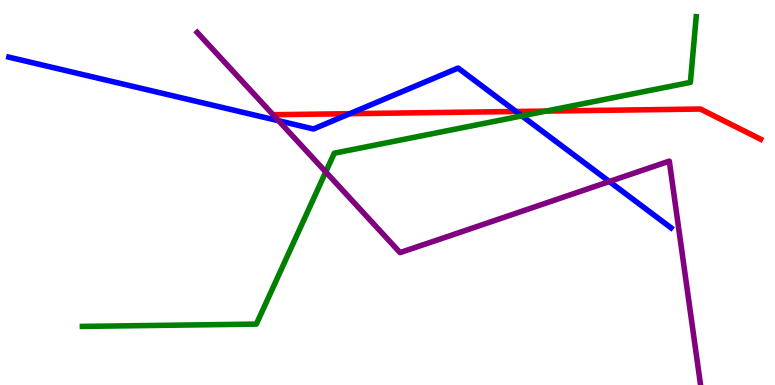[{'lines': ['blue', 'red'], 'intersections': [{'x': 4.51, 'y': 7.05}, {'x': 6.66, 'y': 7.1}]}, {'lines': ['green', 'red'], 'intersections': [{'x': 7.05, 'y': 7.11}]}, {'lines': ['purple', 'red'], 'intersections': []}, {'lines': ['blue', 'green'], 'intersections': [{'x': 6.73, 'y': 6.99}]}, {'lines': ['blue', 'purple'], 'intersections': [{'x': 3.59, 'y': 6.86}, {'x': 7.86, 'y': 5.29}]}, {'lines': ['green', 'purple'], 'intersections': [{'x': 4.2, 'y': 5.53}]}]